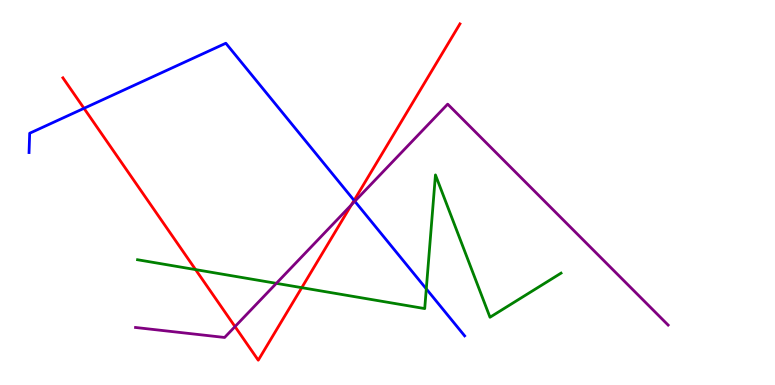[{'lines': ['blue', 'red'], 'intersections': [{'x': 1.08, 'y': 7.19}, {'x': 4.57, 'y': 4.79}]}, {'lines': ['green', 'red'], 'intersections': [{'x': 2.52, 'y': 3.0}, {'x': 3.89, 'y': 2.53}]}, {'lines': ['purple', 'red'], 'intersections': [{'x': 3.03, 'y': 1.52}, {'x': 4.53, 'y': 4.68}]}, {'lines': ['blue', 'green'], 'intersections': [{'x': 5.5, 'y': 2.5}]}, {'lines': ['blue', 'purple'], 'intersections': [{'x': 4.58, 'y': 4.77}]}, {'lines': ['green', 'purple'], 'intersections': [{'x': 3.57, 'y': 2.64}]}]